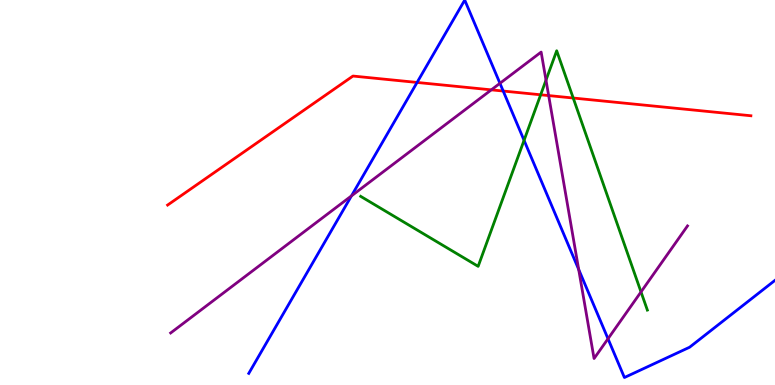[{'lines': ['blue', 'red'], 'intersections': [{'x': 5.38, 'y': 7.86}, {'x': 6.49, 'y': 7.64}]}, {'lines': ['green', 'red'], 'intersections': [{'x': 6.98, 'y': 7.54}, {'x': 7.4, 'y': 7.45}]}, {'lines': ['purple', 'red'], 'intersections': [{'x': 6.34, 'y': 7.67}, {'x': 7.08, 'y': 7.52}]}, {'lines': ['blue', 'green'], 'intersections': [{'x': 6.76, 'y': 6.36}]}, {'lines': ['blue', 'purple'], 'intersections': [{'x': 4.53, 'y': 4.91}, {'x': 6.45, 'y': 7.84}, {'x': 7.47, 'y': 3.0}, {'x': 7.85, 'y': 1.2}]}, {'lines': ['green', 'purple'], 'intersections': [{'x': 7.05, 'y': 7.92}, {'x': 8.27, 'y': 2.42}]}]